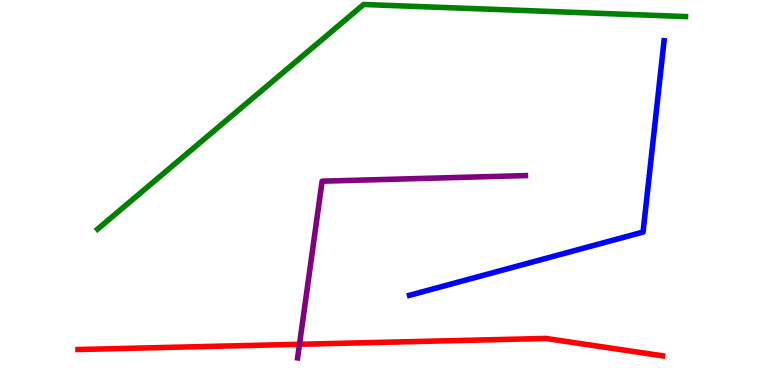[{'lines': ['blue', 'red'], 'intersections': []}, {'lines': ['green', 'red'], 'intersections': []}, {'lines': ['purple', 'red'], 'intersections': [{'x': 3.86, 'y': 1.06}]}, {'lines': ['blue', 'green'], 'intersections': []}, {'lines': ['blue', 'purple'], 'intersections': []}, {'lines': ['green', 'purple'], 'intersections': []}]